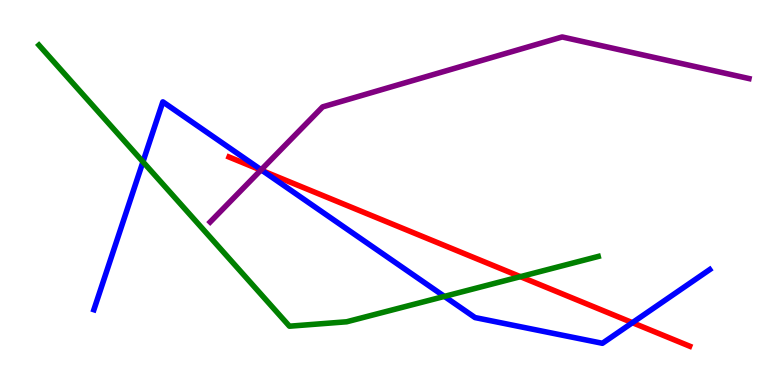[{'lines': ['blue', 'red'], 'intersections': [{'x': 3.39, 'y': 5.56}, {'x': 8.16, 'y': 1.62}]}, {'lines': ['green', 'red'], 'intersections': [{'x': 6.71, 'y': 2.81}]}, {'lines': ['purple', 'red'], 'intersections': [{'x': 3.37, 'y': 5.58}]}, {'lines': ['blue', 'green'], 'intersections': [{'x': 1.84, 'y': 5.8}, {'x': 5.73, 'y': 2.3}]}, {'lines': ['blue', 'purple'], 'intersections': [{'x': 3.37, 'y': 5.59}]}, {'lines': ['green', 'purple'], 'intersections': []}]